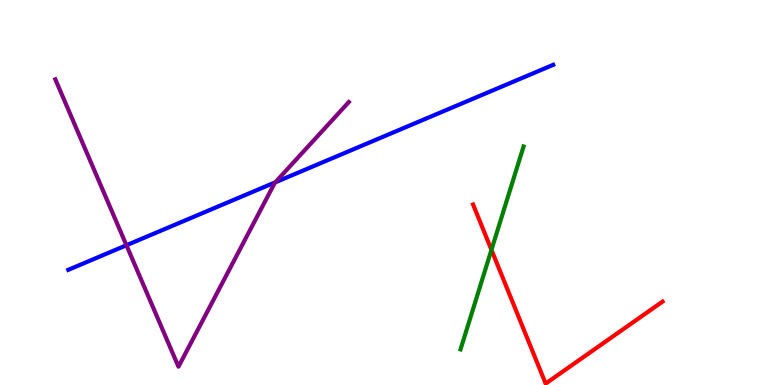[{'lines': ['blue', 'red'], 'intersections': []}, {'lines': ['green', 'red'], 'intersections': [{'x': 6.34, 'y': 3.51}]}, {'lines': ['purple', 'red'], 'intersections': []}, {'lines': ['blue', 'green'], 'intersections': []}, {'lines': ['blue', 'purple'], 'intersections': [{'x': 1.63, 'y': 3.63}, {'x': 3.55, 'y': 5.26}]}, {'lines': ['green', 'purple'], 'intersections': []}]